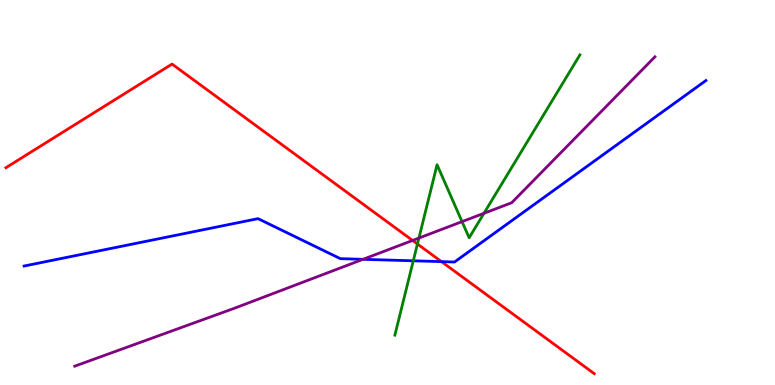[{'lines': ['blue', 'red'], 'intersections': [{'x': 5.7, 'y': 3.2}]}, {'lines': ['green', 'red'], 'intersections': [{'x': 5.39, 'y': 3.66}]}, {'lines': ['purple', 'red'], 'intersections': [{'x': 5.32, 'y': 3.75}]}, {'lines': ['blue', 'green'], 'intersections': [{'x': 5.33, 'y': 3.23}]}, {'lines': ['blue', 'purple'], 'intersections': [{'x': 4.68, 'y': 3.26}]}, {'lines': ['green', 'purple'], 'intersections': [{'x': 5.41, 'y': 3.82}, {'x': 5.96, 'y': 4.24}, {'x': 6.24, 'y': 4.46}]}]